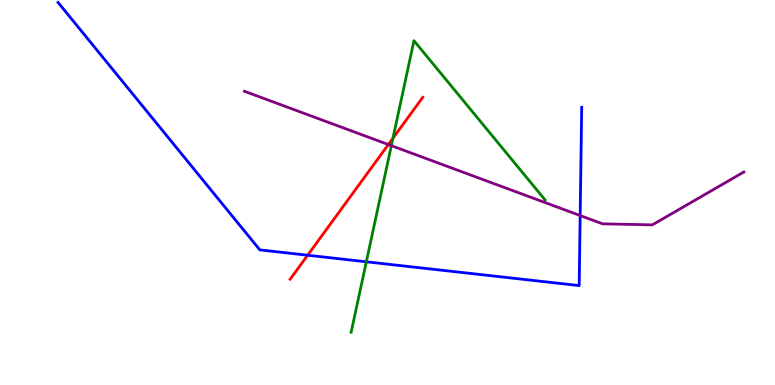[{'lines': ['blue', 'red'], 'intersections': [{'x': 3.97, 'y': 3.37}]}, {'lines': ['green', 'red'], 'intersections': [{'x': 5.07, 'y': 6.41}]}, {'lines': ['purple', 'red'], 'intersections': [{'x': 5.01, 'y': 6.25}]}, {'lines': ['blue', 'green'], 'intersections': [{'x': 4.73, 'y': 3.2}]}, {'lines': ['blue', 'purple'], 'intersections': [{'x': 7.49, 'y': 4.4}]}, {'lines': ['green', 'purple'], 'intersections': [{'x': 5.05, 'y': 6.22}]}]